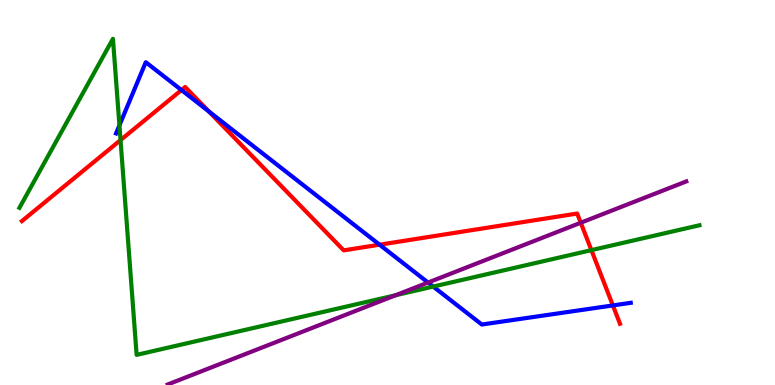[{'lines': ['blue', 'red'], 'intersections': [{'x': 2.34, 'y': 7.66}, {'x': 2.69, 'y': 7.11}, {'x': 4.9, 'y': 3.64}, {'x': 7.91, 'y': 2.07}]}, {'lines': ['green', 'red'], 'intersections': [{'x': 1.56, 'y': 6.36}, {'x': 7.63, 'y': 3.5}]}, {'lines': ['purple', 'red'], 'intersections': [{'x': 7.49, 'y': 4.21}]}, {'lines': ['blue', 'green'], 'intersections': [{'x': 1.54, 'y': 6.75}, {'x': 5.59, 'y': 2.56}]}, {'lines': ['blue', 'purple'], 'intersections': [{'x': 5.52, 'y': 2.66}]}, {'lines': ['green', 'purple'], 'intersections': [{'x': 5.11, 'y': 2.33}]}]